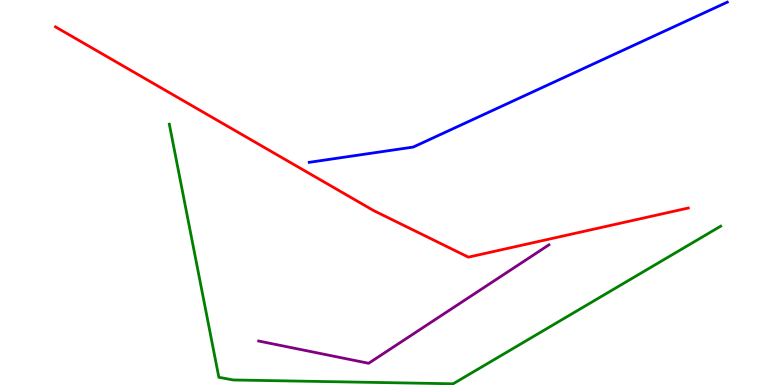[{'lines': ['blue', 'red'], 'intersections': []}, {'lines': ['green', 'red'], 'intersections': []}, {'lines': ['purple', 'red'], 'intersections': []}, {'lines': ['blue', 'green'], 'intersections': []}, {'lines': ['blue', 'purple'], 'intersections': []}, {'lines': ['green', 'purple'], 'intersections': []}]